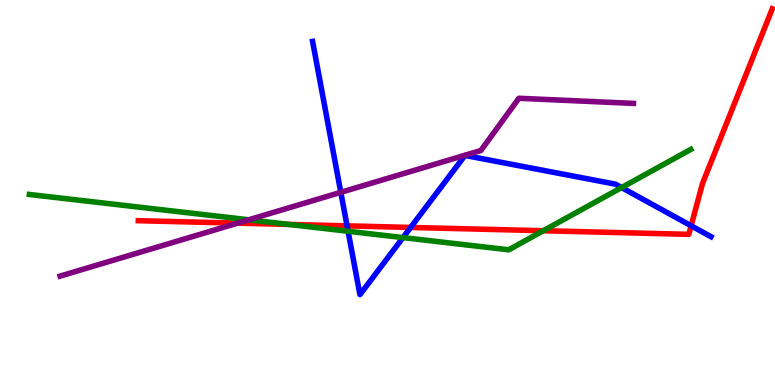[{'lines': ['blue', 'red'], 'intersections': [{'x': 4.48, 'y': 4.13}, {'x': 5.3, 'y': 4.09}, {'x': 8.92, 'y': 4.14}]}, {'lines': ['green', 'red'], 'intersections': [{'x': 3.73, 'y': 4.17}, {'x': 7.01, 'y': 4.01}]}, {'lines': ['purple', 'red'], 'intersections': [{'x': 3.06, 'y': 4.2}]}, {'lines': ['blue', 'green'], 'intersections': [{'x': 4.49, 'y': 3.99}, {'x': 5.2, 'y': 3.83}, {'x': 8.02, 'y': 5.13}]}, {'lines': ['blue', 'purple'], 'intersections': [{'x': 4.4, 'y': 5.0}]}, {'lines': ['green', 'purple'], 'intersections': [{'x': 3.21, 'y': 4.29}]}]